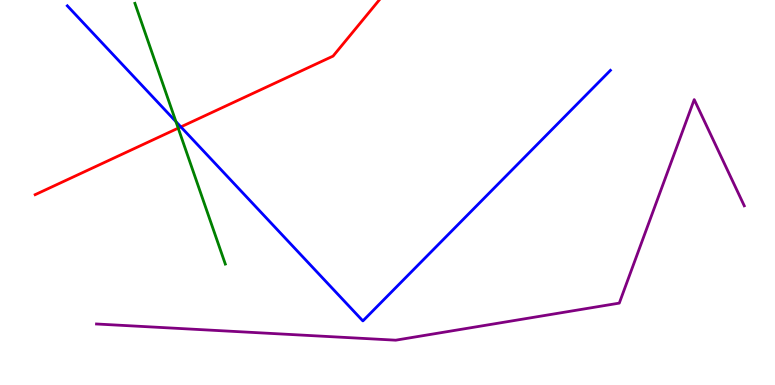[{'lines': ['blue', 'red'], 'intersections': [{'x': 2.33, 'y': 6.7}]}, {'lines': ['green', 'red'], 'intersections': [{'x': 2.3, 'y': 6.67}]}, {'lines': ['purple', 'red'], 'intersections': []}, {'lines': ['blue', 'green'], 'intersections': [{'x': 2.27, 'y': 6.84}]}, {'lines': ['blue', 'purple'], 'intersections': []}, {'lines': ['green', 'purple'], 'intersections': []}]